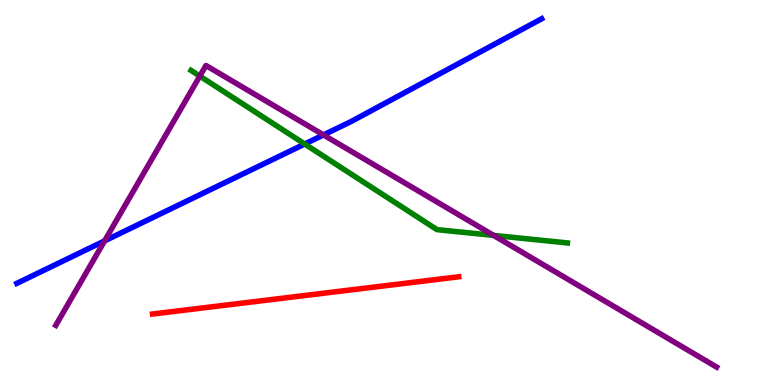[{'lines': ['blue', 'red'], 'intersections': []}, {'lines': ['green', 'red'], 'intersections': []}, {'lines': ['purple', 'red'], 'intersections': []}, {'lines': ['blue', 'green'], 'intersections': [{'x': 3.93, 'y': 6.26}]}, {'lines': ['blue', 'purple'], 'intersections': [{'x': 1.35, 'y': 3.74}, {'x': 4.17, 'y': 6.5}]}, {'lines': ['green', 'purple'], 'intersections': [{'x': 2.58, 'y': 8.02}, {'x': 6.37, 'y': 3.89}]}]